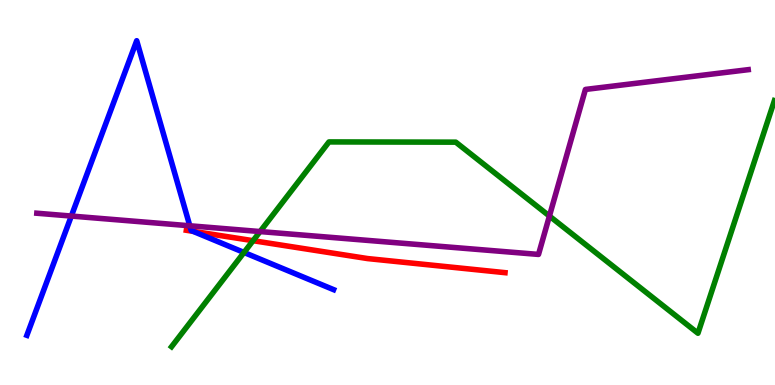[{'lines': ['blue', 'red'], 'intersections': [{'x': 2.49, 'y': 3.99}]}, {'lines': ['green', 'red'], 'intersections': [{'x': 3.27, 'y': 3.75}]}, {'lines': ['purple', 'red'], 'intersections': []}, {'lines': ['blue', 'green'], 'intersections': [{'x': 3.15, 'y': 3.44}]}, {'lines': ['blue', 'purple'], 'intersections': [{'x': 0.92, 'y': 4.39}, {'x': 2.45, 'y': 4.14}]}, {'lines': ['green', 'purple'], 'intersections': [{'x': 3.36, 'y': 3.99}, {'x': 7.09, 'y': 4.39}]}]